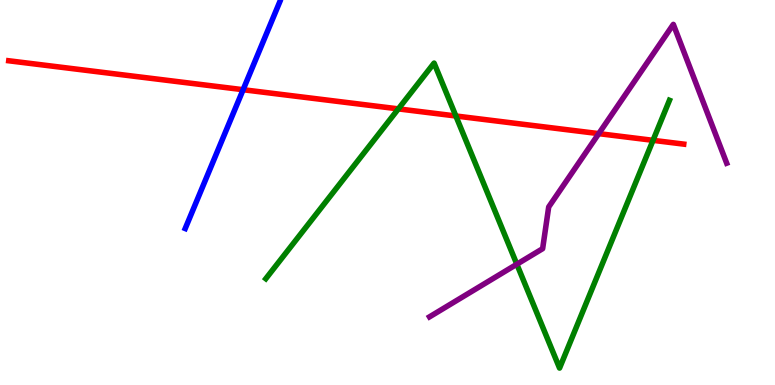[{'lines': ['blue', 'red'], 'intersections': [{'x': 3.14, 'y': 7.67}]}, {'lines': ['green', 'red'], 'intersections': [{'x': 5.14, 'y': 7.17}, {'x': 5.88, 'y': 6.99}, {'x': 8.43, 'y': 6.35}]}, {'lines': ['purple', 'red'], 'intersections': [{'x': 7.73, 'y': 6.53}]}, {'lines': ['blue', 'green'], 'intersections': []}, {'lines': ['blue', 'purple'], 'intersections': []}, {'lines': ['green', 'purple'], 'intersections': [{'x': 6.67, 'y': 3.14}]}]